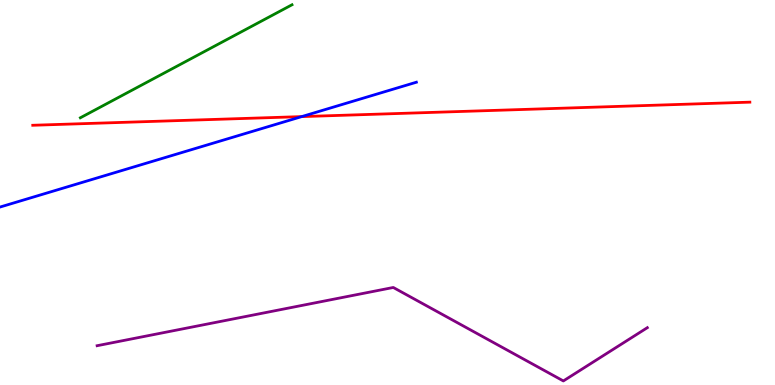[{'lines': ['blue', 'red'], 'intersections': [{'x': 3.89, 'y': 6.97}]}, {'lines': ['green', 'red'], 'intersections': []}, {'lines': ['purple', 'red'], 'intersections': []}, {'lines': ['blue', 'green'], 'intersections': []}, {'lines': ['blue', 'purple'], 'intersections': []}, {'lines': ['green', 'purple'], 'intersections': []}]